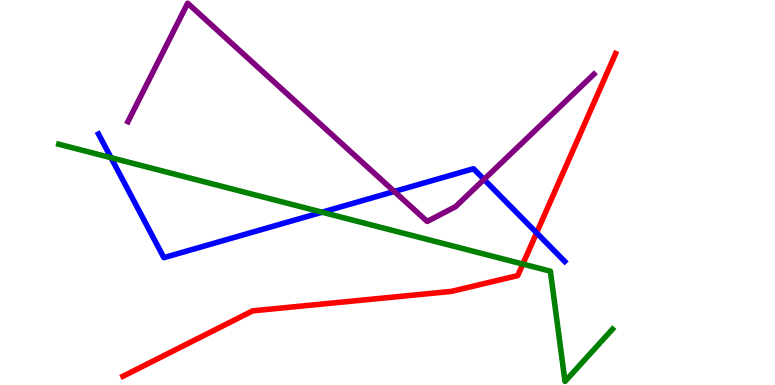[{'lines': ['blue', 'red'], 'intersections': [{'x': 6.92, 'y': 3.95}]}, {'lines': ['green', 'red'], 'intersections': [{'x': 6.75, 'y': 3.14}]}, {'lines': ['purple', 'red'], 'intersections': []}, {'lines': ['blue', 'green'], 'intersections': [{'x': 1.43, 'y': 5.9}, {'x': 4.16, 'y': 4.49}]}, {'lines': ['blue', 'purple'], 'intersections': [{'x': 5.09, 'y': 5.03}, {'x': 6.25, 'y': 5.34}]}, {'lines': ['green', 'purple'], 'intersections': []}]